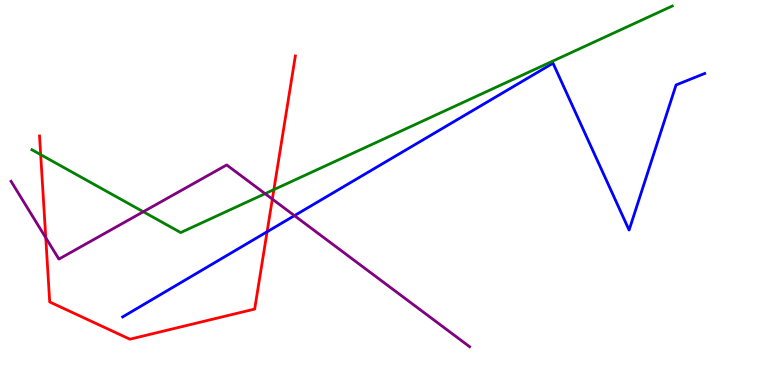[{'lines': ['blue', 'red'], 'intersections': [{'x': 3.45, 'y': 3.98}]}, {'lines': ['green', 'red'], 'intersections': [{'x': 0.525, 'y': 5.98}, {'x': 3.53, 'y': 5.07}]}, {'lines': ['purple', 'red'], 'intersections': [{'x': 0.591, 'y': 3.83}, {'x': 3.51, 'y': 4.83}]}, {'lines': ['blue', 'green'], 'intersections': []}, {'lines': ['blue', 'purple'], 'intersections': [{'x': 3.8, 'y': 4.4}]}, {'lines': ['green', 'purple'], 'intersections': [{'x': 1.85, 'y': 4.5}, {'x': 3.42, 'y': 4.97}]}]